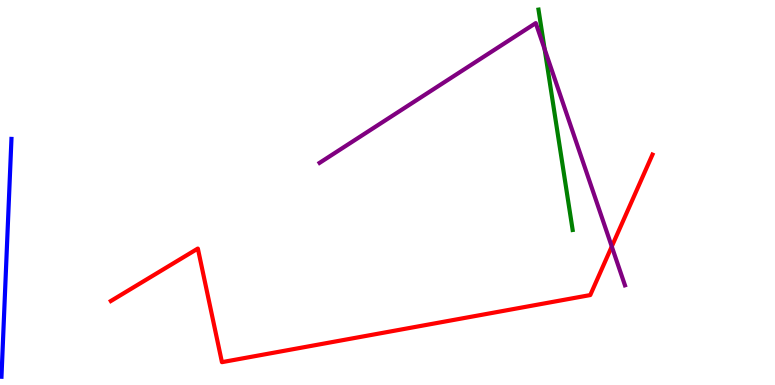[{'lines': ['blue', 'red'], 'intersections': []}, {'lines': ['green', 'red'], 'intersections': []}, {'lines': ['purple', 'red'], 'intersections': [{'x': 7.89, 'y': 3.6}]}, {'lines': ['blue', 'green'], 'intersections': []}, {'lines': ['blue', 'purple'], 'intersections': []}, {'lines': ['green', 'purple'], 'intersections': [{'x': 7.03, 'y': 8.72}]}]